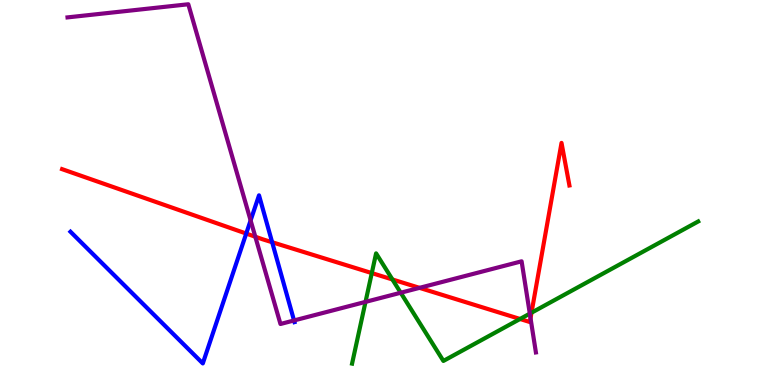[{'lines': ['blue', 'red'], 'intersections': [{'x': 3.18, 'y': 3.93}, {'x': 3.51, 'y': 3.71}]}, {'lines': ['green', 'red'], 'intersections': [{'x': 4.8, 'y': 2.91}, {'x': 5.06, 'y': 2.74}, {'x': 6.71, 'y': 1.71}, {'x': 6.86, 'y': 1.88}]}, {'lines': ['purple', 'red'], 'intersections': [{'x': 3.29, 'y': 3.85}, {'x': 5.41, 'y': 2.52}, {'x': 6.85, 'y': 1.74}]}, {'lines': ['blue', 'green'], 'intersections': []}, {'lines': ['blue', 'purple'], 'intersections': [{'x': 3.23, 'y': 4.27}, {'x': 3.79, 'y': 1.68}]}, {'lines': ['green', 'purple'], 'intersections': [{'x': 4.72, 'y': 2.16}, {'x': 5.17, 'y': 2.4}, {'x': 6.84, 'y': 1.85}]}]